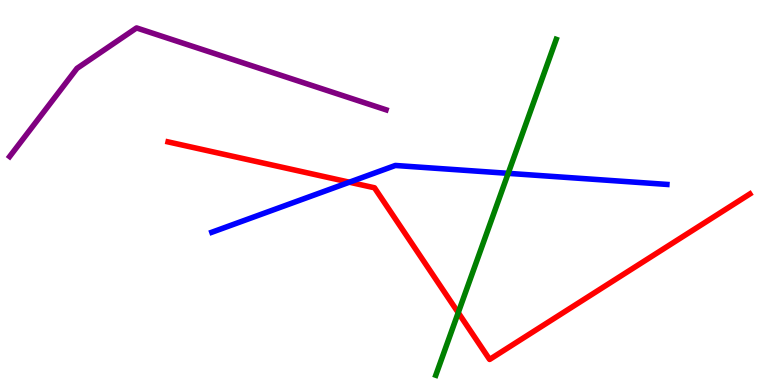[{'lines': ['blue', 'red'], 'intersections': [{'x': 4.51, 'y': 5.27}]}, {'lines': ['green', 'red'], 'intersections': [{'x': 5.91, 'y': 1.88}]}, {'lines': ['purple', 'red'], 'intersections': []}, {'lines': ['blue', 'green'], 'intersections': [{'x': 6.56, 'y': 5.5}]}, {'lines': ['blue', 'purple'], 'intersections': []}, {'lines': ['green', 'purple'], 'intersections': []}]